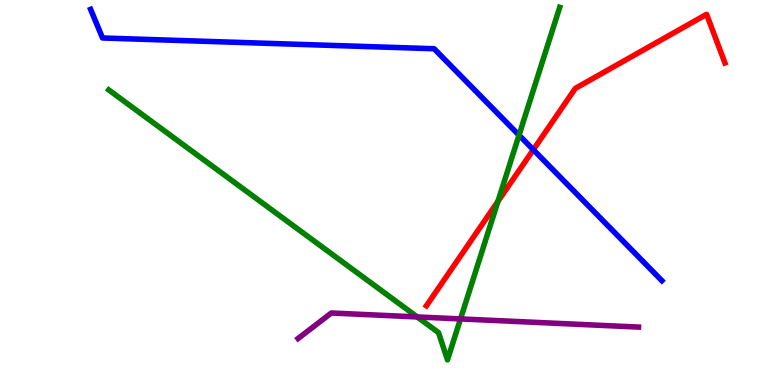[{'lines': ['blue', 'red'], 'intersections': [{'x': 6.88, 'y': 6.11}]}, {'lines': ['green', 'red'], 'intersections': [{'x': 6.43, 'y': 4.77}]}, {'lines': ['purple', 'red'], 'intersections': []}, {'lines': ['blue', 'green'], 'intersections': [{'x': 6.7, 'y': 6.49}]}, {'lines': ['blue', 'purple'], 'intersections': []}, {'lines': ['green', 'purple'], 'intersections': [{'x': 5.38, 'y': 1.77}, {'x': 5.94, 'y': 1.72}]}]